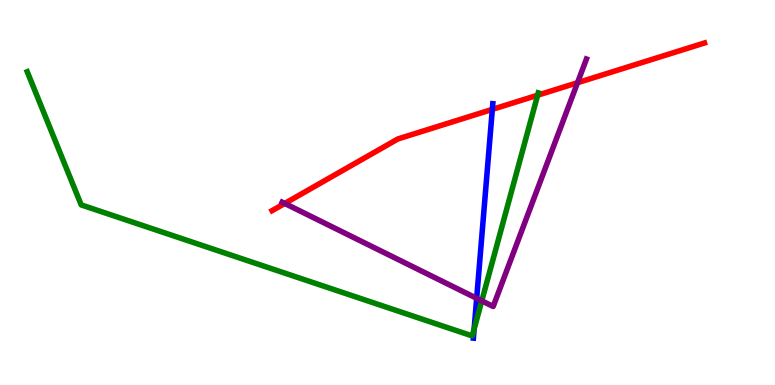[{'lines': ['blue', 'red'], 'intersections': [{'x': 6.35, 'y': 7.16}]}, {'lines': ['green', 'red'], 'intersections': [{'x': 6.94, 'y': 7.53}]}, {'lines': ['purple', 'red'], 'intersections': [{'x': 3.67, 'y': 4.72}, {'x': 7.45, 'y': 7.85}]}, {'lines': ['blue', 'green'], 'intersections': [{'x': 6.12, 'y': 1.45}]}, {'lines': ['blue', 'purple'], 'intersections': [{'x': 6.15, 'y': 2.25}]}, {'lines': ['green', 'purple'], 'intersections': [{'x': 6.22, 'y': 2.19}]}]